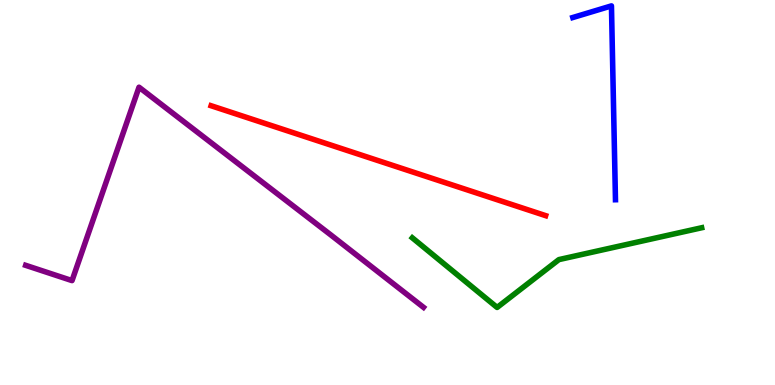[{'lines': ['blue', 'red'], 'intersections': []}, {'lines': ['green', 'red'], 'intersections': []}, {'lines': ['purple', 'red'], 'intersections': []}, {'lines': ['blue', 'green'], 'intersections': []}, {'lines': ['blue', 'purple'], 'intersections': []}, {'lines': ['green', 'purple'], 'intersections': []}]